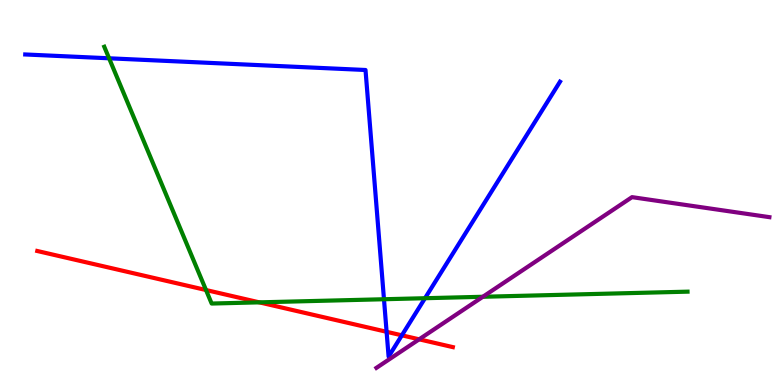[{'lines': ['blue', 'red'], 'intersections': [{'x': 4.99, 'y': 1.38}, {'x': 5.19, 'y': 1.29}]}, {'lines': ['green', 'red'], 'intersections': [{'x': 2.66, 'y': 2.47}, {'x': 3.35, 'y': 2.15}]}, {'lines': ['purple', 'red'], 'intersections': [{'x': 5.41, 'y': 1.19}]}, {'lines': ['blue', 'green'], 'intersections': [{'x': 1.41, 'y': 8.49}, {'x': 4.95, 'y': 2.23}, {'x': 5.48, 'y': 2.25}]}, {'lines': ['blue', 'purple'], 'intersections': []}, {'lines': ['green', 'purple'], 'intersections': [{'x': 6.23, 'y': 2.29}]}]